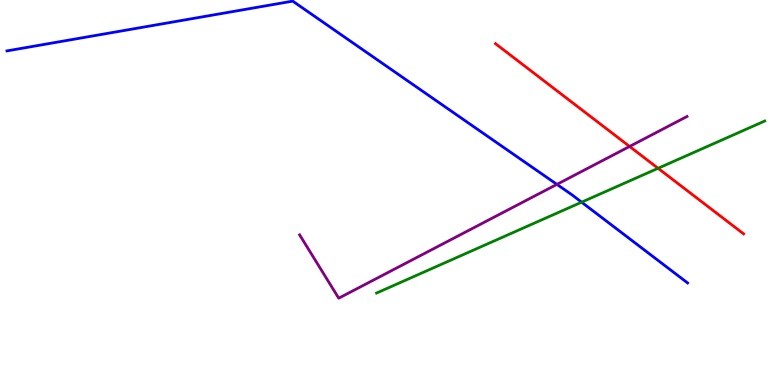[{'lines': ['blue', 'red'], 'intersections': []}, {'lines': ['green', 'red'], 'intersections': [{'x': 8.49, 'y': 5.63}]}, {'lines': ['purple', 'red'], 'intersections': [{'x': 8.12, 'y': 6.2}]}, {'lines': ['blue', 'green'], 'intersections': [{'x': 7.5, 'y': 4.75}]}, {'lines': ['blue', 'purple'], 'intersections': [{'x': 7.19, 'y': 5.21}]}, {'lines': ['green', 'purple'], 'intersections': []}]